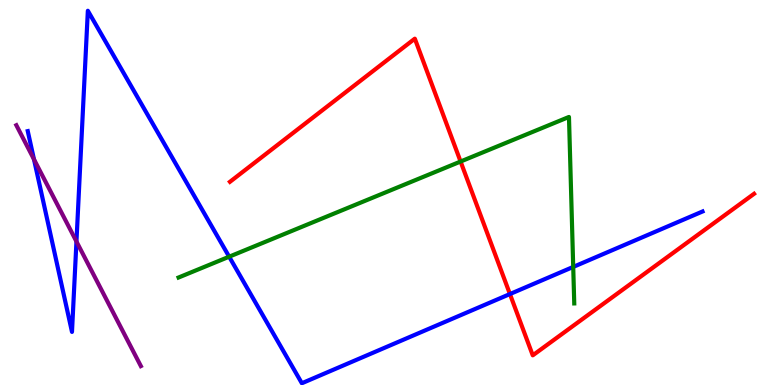[{'lines': ['blue', 'red'], 'intersections': [{'x': 6.58, 'y': 2.36}]}, {'lines': ['green', 'red'], 'intersections': [{'x': 5.94, 'y': 5.8}]}, {'lines': ['purple', 'red'], 'intersections': []}, {'lines': ['blue', 'green'], 'intersections': [{'x': 2.96, 'y': 3.33}, {'x': 7.4, 'y': 3.07}]}, {'lines': ['blue', 'purple'], 'intersections': [{'x': 0.438, 'y': 5.86}, {'x': 0.986, 'y': 3.73}]}, {'lines': ['green', 'purple'], 'intersections': []}]